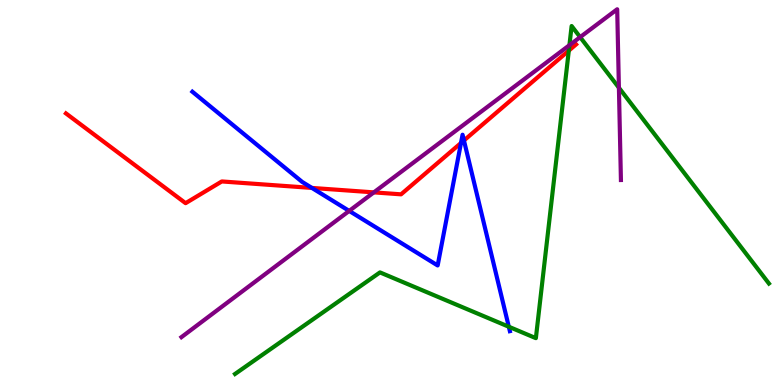[{'lines': ['blue', 'red'], 'intersections': [{'x': 4.02, 'y': 5.12}, {'x': 5.95, 'y': 6.29}, {'x': 5.99, 'y': 6.35}]}, {'lines': ['green', 'red'], 'intersections': [{'x': 7.34, 'y': 8.68}]}, {'lines': ['purple', 'red'], 'intersections': [{'x': 4.82, 'y': 5.0}]}, {'lines': ['blue', 'green'], 'intersections': [{'x': 6.57, 'y': 1.51}]}, {'lines': ['blue', 'purple'], 'intersections': [{'x': 4.51, 'y': 4.52}]}, {'lines': ['green', 'purple'], 'intersections': [{'x': 7.35, 'y': 8.83}, {'x': 7.49, 'y': 9.04}, {'x': 7.99, 'y': 7.72}]}]